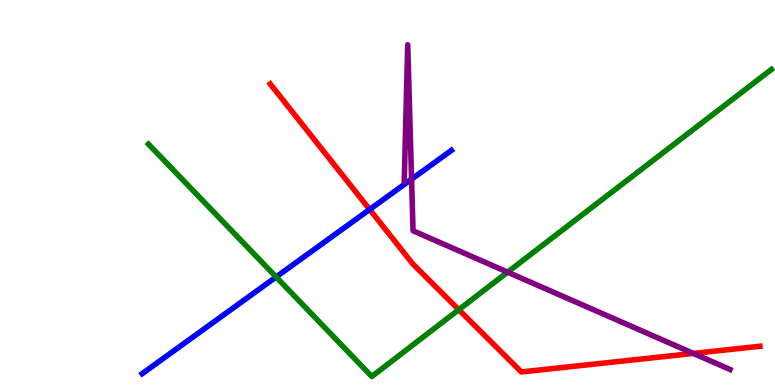[{'lines': ['blue', 'red'], 'intersections': [{'x': 4.77, 'y': 4.56}]}, {'lines': ['green', 'red'], 'intersections': [{'x': 5.92, 'y': 1.96}]}, {'lines': ['purple', 'red'], 'intersections': [{'x': 8.95, 'y': 0.82}]}, {'lines': ['blue', 'green'], 'intersections': [{'x': 3.56, 'y': 2.81}]}, {'lines': ['blue', 'purple'], 'intersections': [{'x': 5.31, 'y': 5.35}]}, {'lines': ['green', 'purple'], 'intersections': [{'x': 6.55, 'y': 2.93}]}]